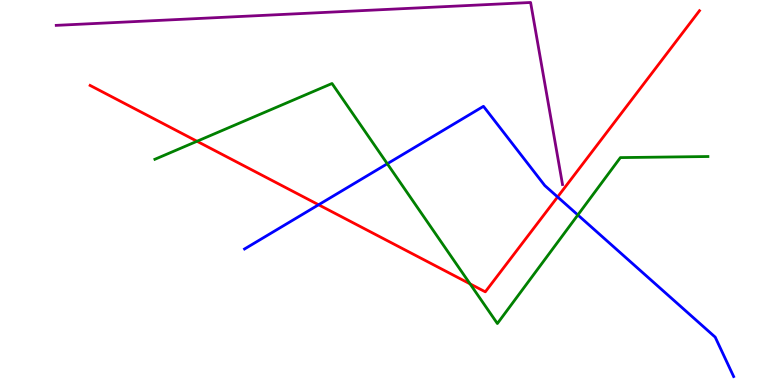[{'lines': ['blue', 'red'], 'intersections': [{'x': 4.11, 'y': 4.68}, {'x': 7.19, 'y': 4.88}]}, {'lines': ['green', 'red'], 'intersections': [{'x': 2.54, 'y': 6.33}, {'x': 6.07, 'y': 2.63}]}, {'lines': ['purple', 'red'], 'intersections': []}, {'lines': ['blue', 'green'], 'intersections': [{'x': 5.0, 'y': 5.75}, {'x': 7.46, 'y': 4.42}]}, {'lines': ['blue', 'purple'], 'intersections': []}, {'lines': ['green', 'purple'], 'intersections': []}]